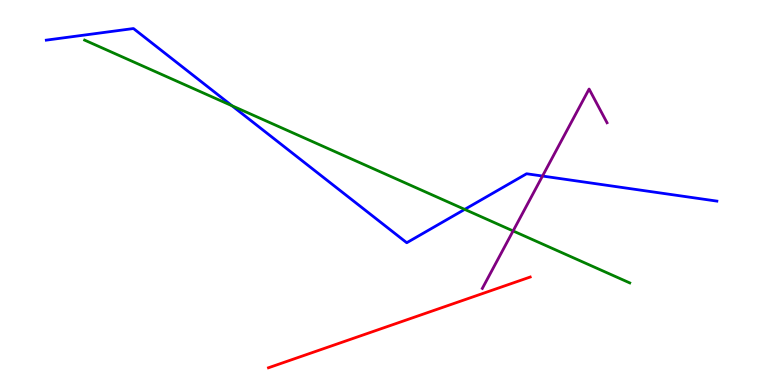[{'lines': ['blue', 'red'], 'intersections': []}, {'lines': ['green', 'red'], 'intersections': []}, {'lines': ['purple', 'red'], 'intersections': []}, {'lines': ['blue', 'green'], 'intersections': [{'x': 2.99, 'y': 7.25}, {'x': 6.0, 'y': 4.56}]}, {'lines': ['blue', 'purple'], 'intersections': [{'x': 7.0, 'y': 5.43}]}, {'lines': ['green', 'purple'], 'intersections': [{'x': 6.62, 'y': 4.0}]}]